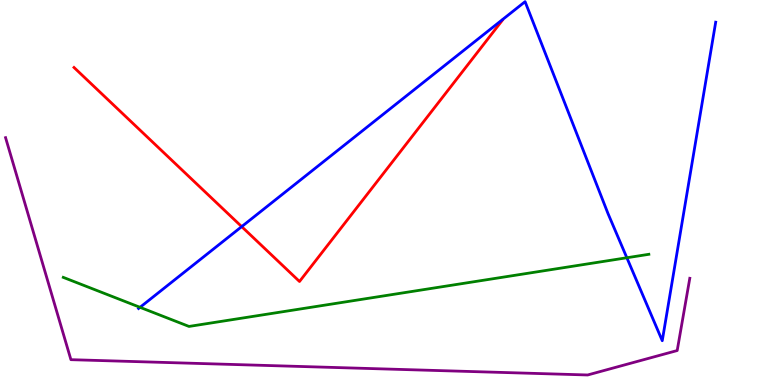[{'lines': ['blue', 'red'], 'intersections': [{'x': 3.12, 'y': 4.11}]}, {'lines': ['green', 'red'], 'intersections': []}, {'lines': ['purple', 'red'], 'intersections': []}, {'lines': ['blue', 'green'], 'intersections': [{'x': 1.81, 'y': 2.02}, {'x': 8.09, 'y': 3.31}]}, {'lines': ['blue', 'purple'], 'intersections': []}, {'lines': ['green', 'purple'], 'intersections': []}]